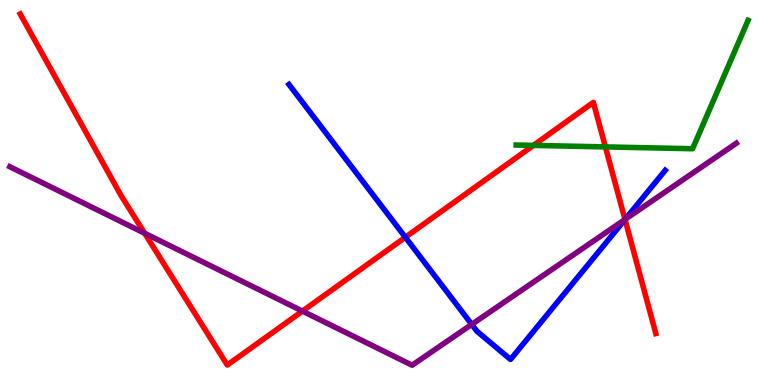[{'lines': ['blue', 'red'], 'intersections': [{'x': 5.23, 'y': 3.84}, {'x': 8.06, 'y': 4.3}]}, {'lines': ['green', 'red'], 'intersections': [{'x': 6.88, 'y': 6.22}, {'x': 7.81, 'y': 6.18}]}, {'lines': ['purple', 'red'], 'intersections': [{'x': 1.87, 'y': 3.94}, {'x': 3.9, 'y': 1.92}, {'x': 8.06, 'y': 4.3}]}, {'lines': ['blue', 'green'], 'intersections': []}, {'lines': ['blue', 'purple'], 'intersections': [{'x': 6.09, 'y': 1.57}, {'x': 8.07, 'y': 4.3}]}, {'lines': ['green', 'purple'], 'intersections': []}]